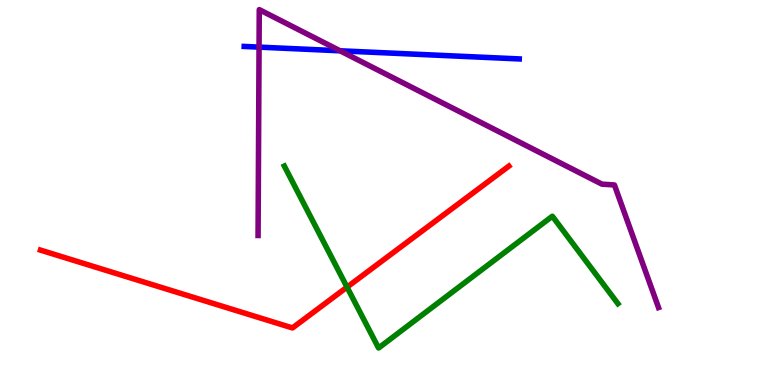[{'lines': ['blue', 'red'], 'intersections': []}, {'lines': ['green', 'red'], 'intersections': [{'x': 4.48, 'y': 2.54}]}, {'lines': ['purple', 'red'], 'intersections': []}, {'lines': ['blue', 'green'], 'intersections': []}, {'lines': ['blue', 'purple'], 'intersections': [{'x': 3.34, 'y': 8.78}, {'x': 4.39, 'y': 8.68}]}, {'lines': ['green', 'purple'], 'intersections': []}]